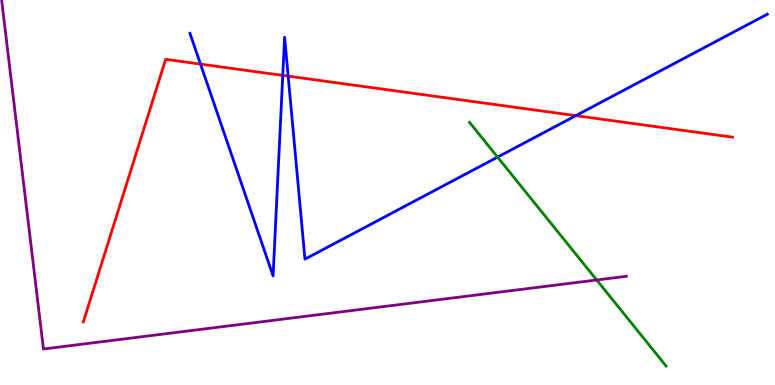[{'lines': ['blue', 'red'], 'intersections': [{'x': 2.59, 'y': 8.33}, {'x': 3.65, 'y': 8.04}, {'x': 3.72, 'y': 8.02}, {'x': 7.43, 'y': 7.0}]}, {'lines': ['green', 'red'], 'intersections': []}, {'lines': ['purple', 'red'], 'intersections': []}, {'lines': ['blue', 'green'], 'intersections': [{'x': 6.42, 'y': 5.92}]}, {'lines': ['blue', 'purple'], 'intersections': []}, {'lines': ['green', 'purple'], 'intersections': [{'x': 7.7, 'y': 2.73}]}]